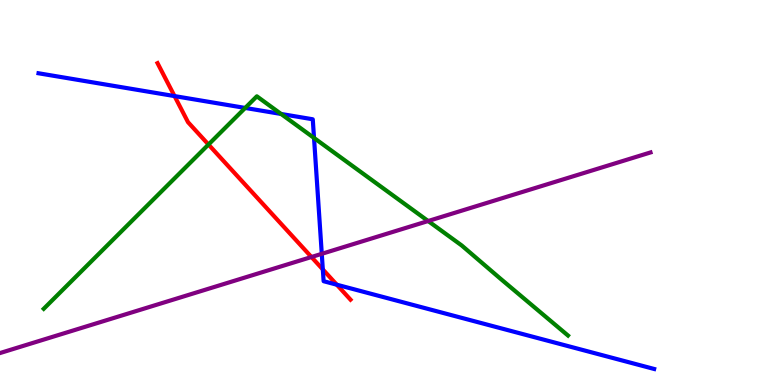[{'lines': ['blue', 'red'], 'intersections': [{'x': 2.25, 'y': 7.5}, {'x': 4.17, 'y': 3.0}, {'x': 4.35, 'y': 2.6}]}, {'lines': ['green', 'red'], 'intersections': [{'x': 2.69, 'y': 6.25}]}, {'lines': ['purple', 'red'], 'intersections': [{'x': 4.02, 'y': 3.32}]}, {'lines': ['blue', 'green'], 'intersections': [{'x': 3.16, 'y': 7.2}, {'x': 3.63, 'y': 7.04}, {'x': 4.05, 'y': 6.42}]}, {'lines': ['blue', 'purple'], 'intersections': [{'x': 4.15, 'y': 3.41}]}, {'lines': ['green', 'purple'], 'intersections': [{'x': 5.52, 'y': 4.26}]}]